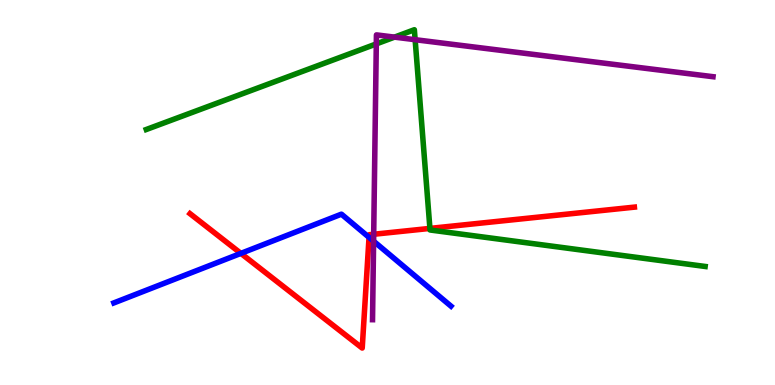[{'lines': ['blue', 'red'], 'intersections': [{'x': 3.11, 'y': 3.42}, {'x': 4.76, 'y': 3.84}]}, {'lines': ['green', 'red'], 'intersections': [{'x': 5.55, 'y': 4.07}]}, {'lines': ['purple', 'red'], 'intersections': [{'x': 4.82, 'y': 3.92}]}, {'lines': ['blue', 'green'], 'intersections': []}, {'lines': ['blue', 'purple'], 'intersections': [{'x': 4.82, 'y': 3.74}]}, {'lines': ['green', 'purple'], 'intersections': [{'x': 4.86, 'y': 8.86}, {'x': 5.09, 'y': 9.04}, {'x': 5.36, 'y': 8.97}]}]